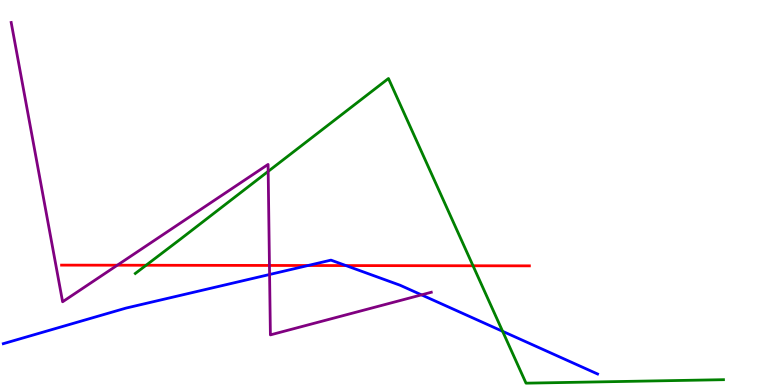[{'lines': ['blue', 'red'], 'intersections': [{'x': 3.97, 'y': 3.1}, {'x': 4.46, 'y': 3.1}]}, {'lines': ['green', 'red'], 'intersections': [{'x': 1.89, 'y': 3.11}, {'x': 6.1, 'y': 3.1}]}, {'lines': ['purple', 'red'], 'intersections': [{'x': 1.51, 'y': 3.11}, {'x': 3.48, 'y': 3.11}]}, {'lines': ['blue', 'green'], 'intersections': [{'x': 6.49, 'y': 1.39}]}, {'lines': ['blue', 'purple'], 'intersections': [{'x': 3.48, 'y': 2.87}, {'x': 5.44, 'y': 2.34}]}, {'lines': ['green', 'purple'], 'intersections': [{'x': 3.46, 'y': 5.55}]}]